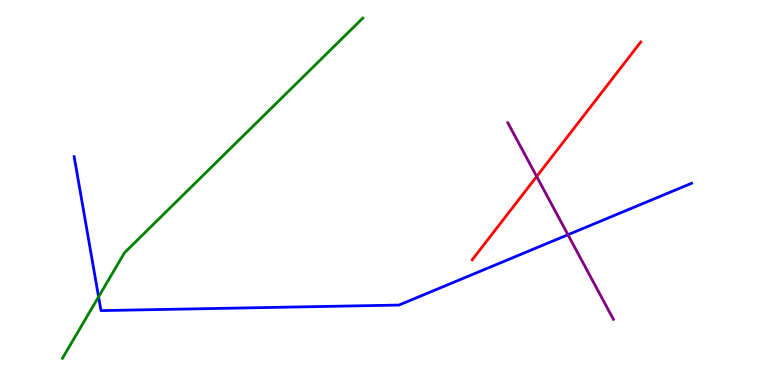[{'lines': ['blue', 'red'], 'intersections': []}, {'lines': ['green', 'red'], 'intersections': []}, {'lines': ['purple', 'red'], 'intersections': [{'x': 6.92, 'y': 5.42}]}, {'lines': ['blue', 'green'], 'intersections': [{'x': 1.27, 'y': 2.29}]}, {'lines': ['blue', 'purple'], 'intersections': [{'x': 7.33, 'y': 3.9}]}, {'lines': ['green', 'purple'], 'intersections': []}]